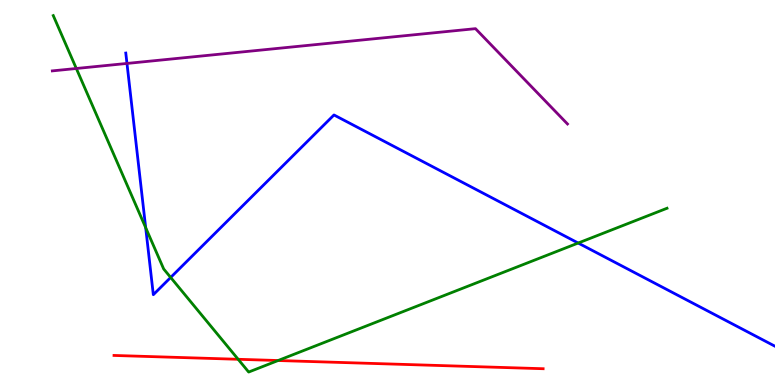[{'lines': ['blue', 'red'], 'intersections': []}, {'lines': ['green', 'red'], 'intersections': [{'x': 3.07, 'y': 0.668}, {'x': 3.59, 'y': 0.636}]}, {'lines': ['purple', 'red'], 'intersections': []}, {'lines': ['blue', 'green'], 'intersections': [{'x': 1.88, 'y': 4.09}, {'x': 2.2, 'y': 2.79}, {'x': 7.46, 'y': 3.69}]}, {'lines': ['blue', 'purple'], 'intersections': [{'x': 1.64, 'y': 8.35}]}, {'lines': ['green', 'purple'], 'intersections': [{'x': 0.985, 'y': 8.22}]}]